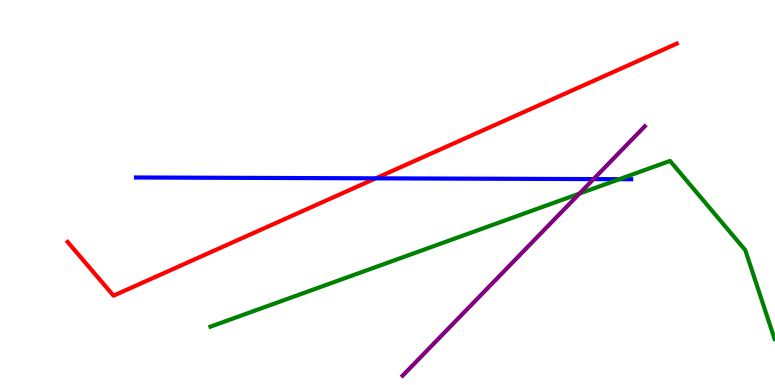[{'lines': ['blue', 'red'], 'intersections': [{'x': 4.85, 'y': 5.37}]}, {'lines': ['green', 'red'], 'intersections': []}, {'lines': ['purple', 'red'], 'intersections': []}, {'lines': ['blue', 'green'], 'intersections': [{'x': 7.99, 'y': 5.35}]}, {'lines': ['blue', 'purple'], 'intersections': [{'x': 7.66, 'y': 5.35}]}, {'lines': ['green', 'purple'], 'intersections': [{'x': 7.48, 'y': 4.97}]}]